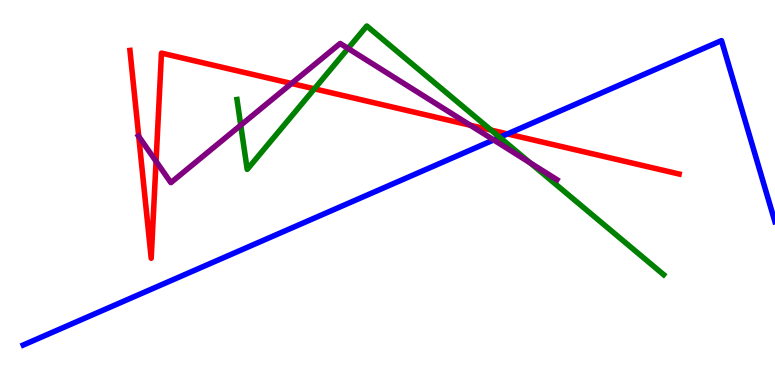[{'lines': ['blue', 'red'], 'intersections': [{'x': 6.55, 'y': 6.52}]}, {'lines': ['green', 'red'], 'intersections': [{'x': 4.06, 'y': 7.69}, {'x': 6.34, 'y': 6.62}]}, {'lines': ['purple', 'red'], 'intersections': [{'x': 1.79, 'y': 6.46}, {'x': 2.01, 'y': 5.81}, {'x': 3.76, 'y': 7.83}, {'x': 6.07, 'y': 6.75}]}, {'lines': ['blue', 'green'], 'intersections': [{'x': 6.45, 'y': 6.43}]}, {'lines': ['blue', 'purple'], 'intersections': [{'x': 6.37, 'y': 6.37}]}, {'lines': ['green', 'purple'], 'intersections': [{'x': 3.11, 'y': 6.75}, {'x': 4.49, 'y': 8.74}, {'x': 6.84, 'y': 5.77}]}]